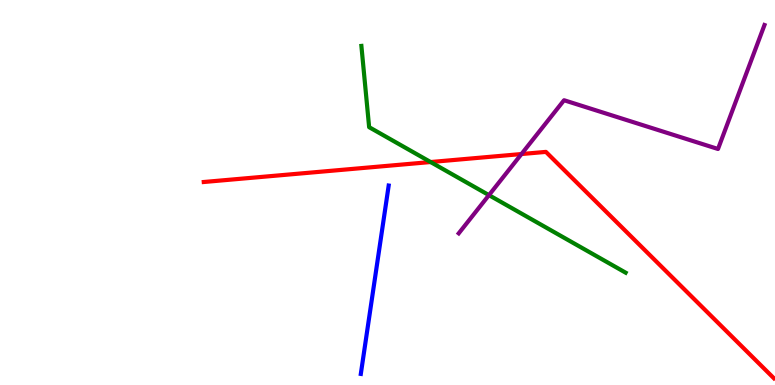[{'lines': ['blue', 'red'], 'intersections': []}, {'lines': ['green', 'red'], 'intersections': [{'x': 5.56, 'y': 5.79}]}, {'lines': ['purple', 'red'], 'intersections': [{'x': 6.73, 'y': 6.0}]}, {'lines': ['blue', 'green'], 'intersections': []}, {'lines': ['blue', 'purple'], 'intersections': []}, {'lines': ['green', 'purple'], 'intersections': [{'x': 6.31, 'y': 4.93}]}]